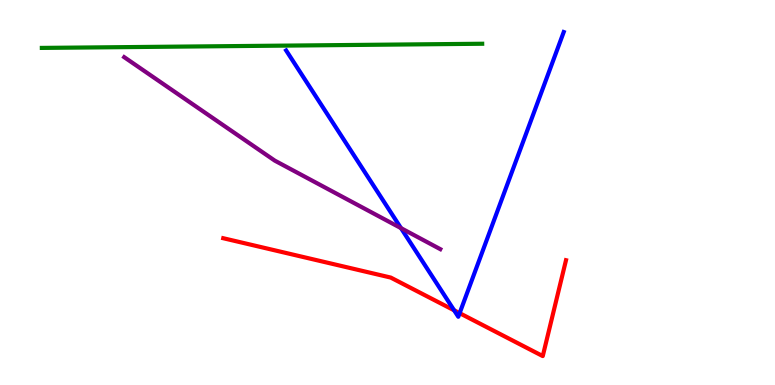[{'lines': ['blue', 'red'], 'intersections': [{'x': 5.86, 'y': 1.94}, {'x': 5.93, 'y': 1.87}]}, {'lines': ['green', 'red'], 'intersections': []}, {'lines': ['purple', 'red'], 'intersections': []}, {'lines': ['blue', 'green'], 'intersections': []}, {'lines': ['blue', 'purple'], 'intersections': [{'x': 5.17, 'y': 4.07}]}, {'lines': ['green', 'purple'], 'intersections': []}]